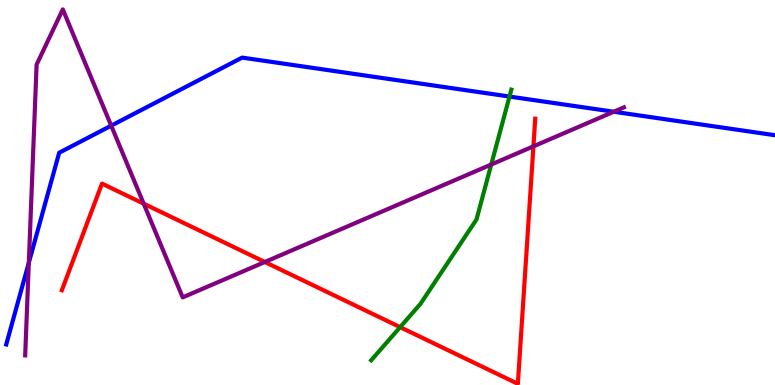[{'lines': ['blue', 'red'], 'intersections': []}, {'lines': ['green', 'red'], 'intersections': [{'x': 5.16, 'y': 1.5}]}, {'lines': ['purple', 'red'], 'intersections': [{'x': 1.85, 'y': 4.71}, {'x': 3.42, 'y': 3.19}, {'x': 6.88, 'y': 6.2}]}, {'lines': ['blue', 'green'], 'intersections': [{'x': 6.57, 'y': 7.49}]}, {'lines': ['blue', 'purple'], 'intersections': [{'x': 0.372, 'y': 3.18}, {'x': 1.44, 'y': 6.74}, {'x': 7.92, 'y': 7.1}]}, {'lines': ['green', 'purple'], 'intersections': [{'x': 6.34, 'y': 5.73}]}]